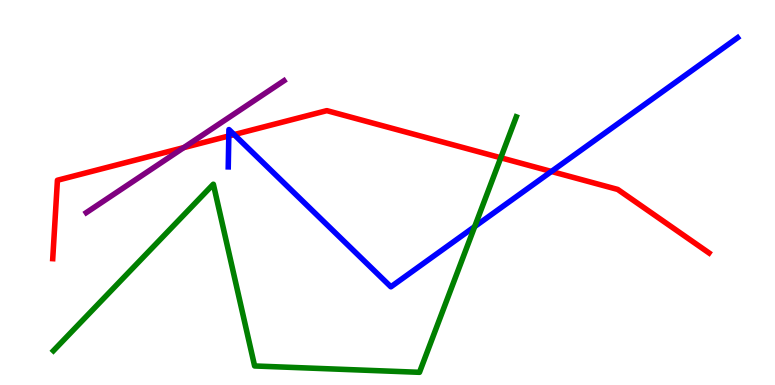[{'lines': ['blue', 'red'], 'intersections': [{'x': 2.95, 'y': 6.47}, {'x': 3.02, 'y': 6.5}, {'x': 7.11, 'y': 5.55}]}, {'lines': ['green', 'red'], 'intersections': [{'x': 6.46, 'y': 5.9}]}, {'lines': ['purple', 'red'], 'intersections': [{'x': 2.37, 'y': 6.17}]}, {'lines': ['blue', 'green'], 'intersections': [{'x': 6.13, 'y': 4.11}]}, {'lines': ['blue', 'purple'], 'intersections': []}, {'lines': ['green', 'purple'], 'intersections': []}]